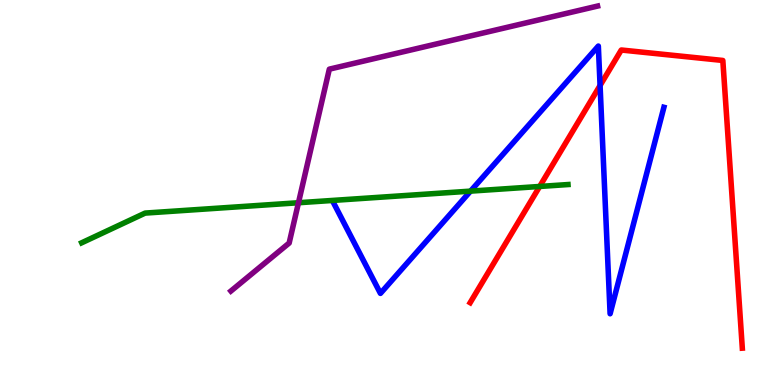[{'lines': ['blue', 'red'], 'intersections': [{'x': 7.74, 'y': 7.78}]}, {'lines': ['green', 'red'], 'intersections': [{'x': 6.96, 'y': 5.16}]}, {'lines': ['purple', 'red'], 'intersections': []}, {'lines': ['blue', 'green'], 'intersections': [{'x': 6.07, 'y': 5.04}]}, {'lines': ['blue', 'purple'], 'intersections': []}, {'lines': ['green', 'purple'], 'intersections': [{'x': 3.85, 'y': 4.73}]}]